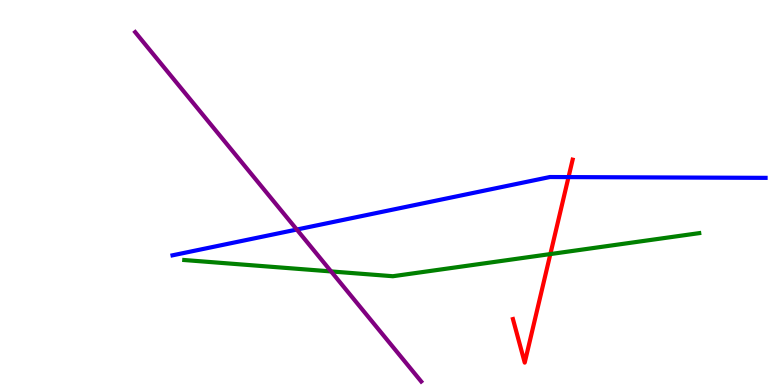[{'lines': ['blue', 'red'], 'intersections': [{'x': 7.34, 'y': 5.4}]}, {'lines': ['green', 'red'], 'intersections': [{'x': 7.1, 'y': 3.4}]}, {'lines': ['purple', 'red'], 'intersections': []}, {'lines': ['blue', 'green'], 'intersections': []}, {'lines': ['blue', 'purple'], 'intersections': [{'x': 3.83, 'y': 4.04}]}, {'lines': ['green', 'purple'], 'intersections': [{'x': 4.27, 'y': 2.95}]}]